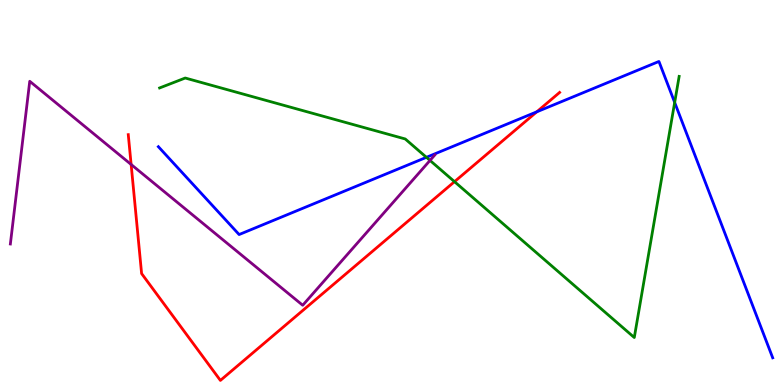[{'lines': ['blue', 'red'], 'intersections': [{'x': 6.93, 'y': 7.1}]}, {'lines': ['green', 'red'], 'intersections': [{'x': 5.86, 'y': 5.28}]}, {'lines': ['purple', 'red'], 'intersections': [{'x': 1.69, 'y': 5.73}]}, {'lines': ['blue', 'green'], 'intersections': [{'x': 5.5, 'y': 5.91}, {'x': 8.71, 'y': 7.34}]}, {'lines': ['blue', 'purple'], 'intersections': []}, {'lines': ['green', 'purple'], 'intersections': [{'x': 5.55, 'y': 5.83}]}]